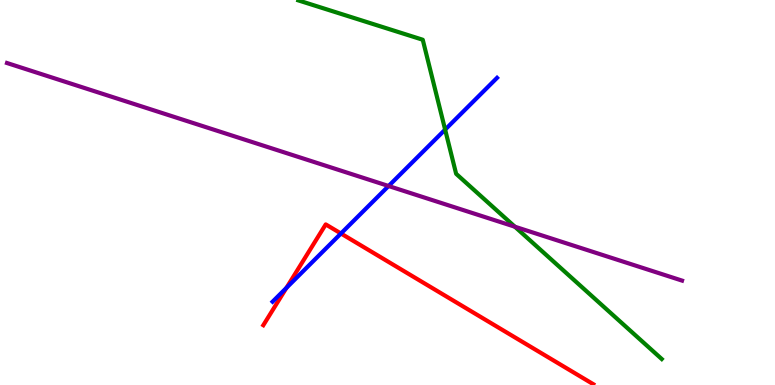[{'lines': ['blue', 'red'], 'intersections': [{'x': 3.7, 'y': 2.52}, {'x': 4.4, 'y': 3.94}]}, {'lines': ['green', 'red'], 'intersections': []}, {'lines': ['purple', 'red'], 'intersections': []}, {'lines': ['blue', 'green'], 'intersections': [{'x': 5.74, 'y': 6.63}]}, {'lines': ['blue', 'purple'], 'intersections': [{'x': 5.01, 'y': 5.17}]}, {'lines': ['green', 'purple'], 'intersections': [{'x': 6.64, 'y': 4.11}]}]